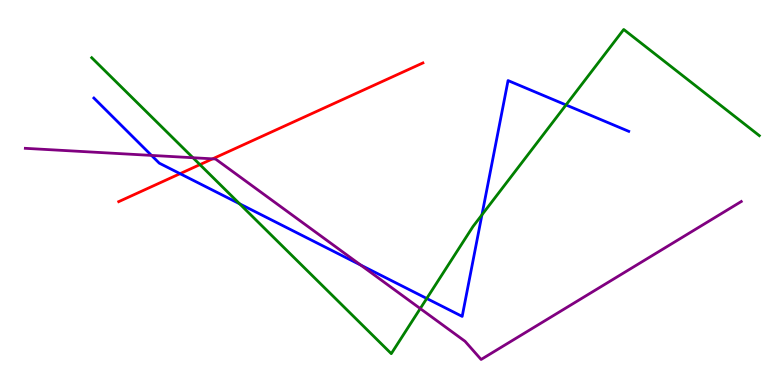[{'lines': ['blue', 'red'], 'intersections': [{'x': 2.32, 'y': 5.49}]}, {'lines': ['green', 'red'], 'intersections': [{'x': 2.58, 'y': 5.72}]}, {'lines': ['purple', 'red'], 'intersections': [{'x': 2.74, 'y': 5.87}]}, {'lines': ['blue', 'green'], 'intersections': [{'x': 3.09, 'y': 4.71}, {'x': 5.51, 'y': 2.25}, {'x': 6.22, 'y': 4.42}, {'x': 7.3, 'y': 7.27}]}, {'lines': ['blue', 'purple'], 'intersections': [{'x': 1.95, 'y': 5.96}, {'x': 4.65, 'y': 3.12}]}, {'lines': ['green', 'purple'], 'intersections': [{'x': 2.49, 'y': 5.9}, {'x': 5.42, 'y': 1.99}]}]